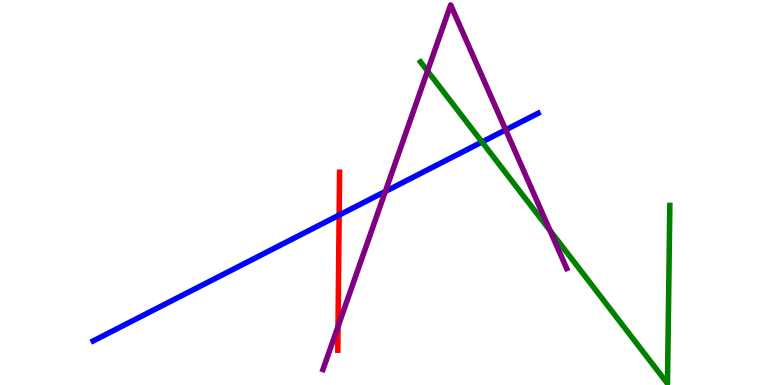[{'lines': ['blue', 'red'], 'intersections': [{'x': 4.38, 'y': 4.41}]}, {'lines': ['green', 'red'], 'intersections': []}, {'lines': ['purple', 'red'], 'intersections': [{'x': 4.36, 'y': 1.52}]}, {'lines': ['blue', 'green'], 'intersections': [{'x': 6.22, 'y': 6.31}]}, {'lines': ['blue', 'purple'], 'intersections': [{'x': 4.97, 'y': 5.03}, {'x': 6.52, 'y': 6.63}]}, {'lines': ['green', 'purple'], 'intersections': [{'x': 5.52, 'y': 8.16}, {'x': 7.1, 'y': 4.01}]}]